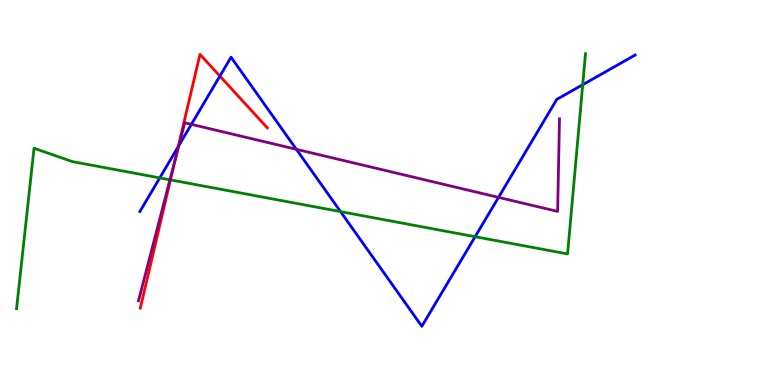[{'lines': ['blue', 'red'], 'intersections': [{'x': 2.3, 'y': 6.2}, {'x': 2.84, 'y': 8.02}]}, {'lines': ['green', 'red'], 'intersections': [{'x': 2.2, 'y': 5.33}]}, {'lines': ['purple', 'red'], 'intersections': [{'x': 2.27, 'y': 5.9}]}, {'lines': ['blue', 'green'], 'intersections': [{'x': 2.06, 'y': 5.38}, {'x': 4.39, 'y': 4.5}, {'x': 6.13, 'y': 3.85}, {'x': 7.52, 'y': 7.8}]}, {'lines': ['blue', 'purple'], 'intersections': [{'x': 2.31, 'y': 6.22}, {'x': 2.47, 'y': 6.77}, {'x': 3.82, 'y': 6.12}, {'x': 6.43, 'y': 4.87}]}, {'lines': ['green', 'purple'], 'intersections': [{'x': 2.19, 'y': 5.33}]}]